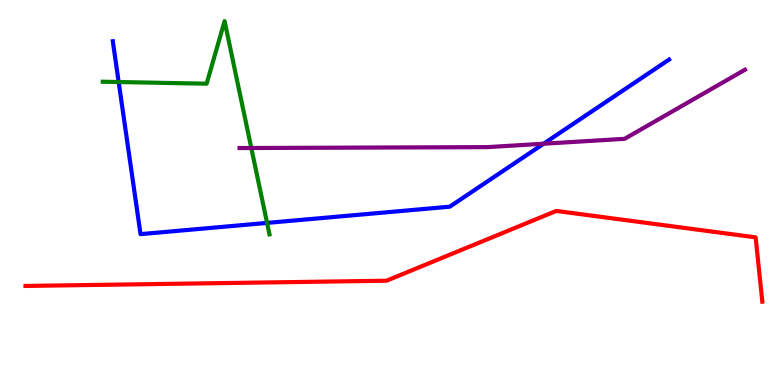[{'lines': ['blue', 'red'], 'intersections': []}, {'lines': ['green', 'red'], 'intersections': []}, {'lines': ['purple', 'red'], 'intersections': []}, {'lines': ['blue', 'green'], 'intersections': [{'x': 1.53, 'y': 7.87}, {'x': 3.45, 'y': 4.21}]}, {'lines': ['blue', 'purple'], 'intersections': [{'x': 7.01, 'y': 6.27}]}, {'lines': ['green', 'purple'], 'intersections': [{'x': 3.24, 'y': 6.16}]}]